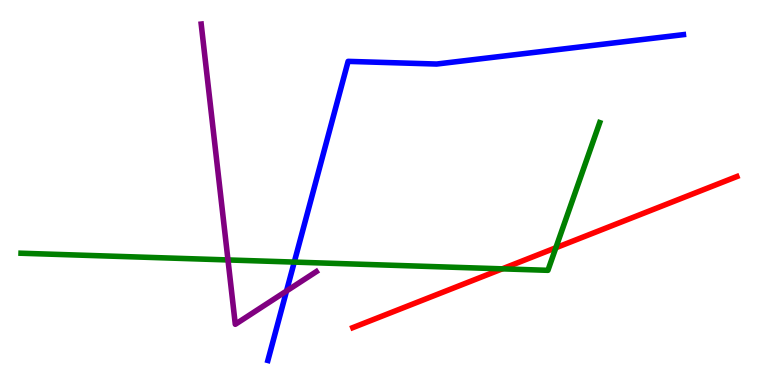[{'lines': ['blue', 'red'], 'intersections': []}, {'lines': ['green', 'red'], 'intersections': [{'x': 6.48, 'y': 3.02}, {'x': 7.17, 'y': 3.56}]}, {'lines': ['purple', 'red'], 'intersections': []}, {'lines': ['blue', 'green'], 'intersections': [{'x': 3.8, 'y': 3.19}]}, {'lines': ['blue', 'purple'], 'intersections': [{'x': 3.7, 'y': 2.44}]}, {'lines': ['green', 'purple'], 'intersections': [{'x': 2.94, 'y': 3.25}]}]